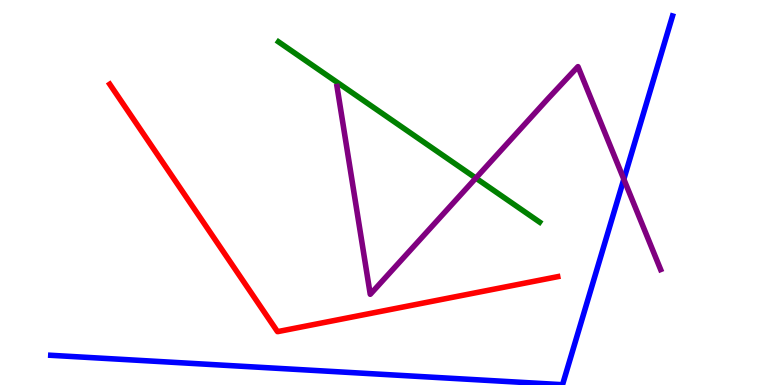[{'lines': ['blue', 'red'], 'intersections': []}, {'lines': ['green', 'red'], 'intersections': []}, {'lines': ['purple', 'red'], 'intersections': []}, {'lines': ['blue', 'green'], 'intersections': []}, {'lines': ['blue', 'purple'], 'intersections': [{'x': 8.05, 'y': 5.35}]}, {'lines': ['green', 'purple'], 'intersections': [{'x': 6.14, 'y': 5.37}]}]